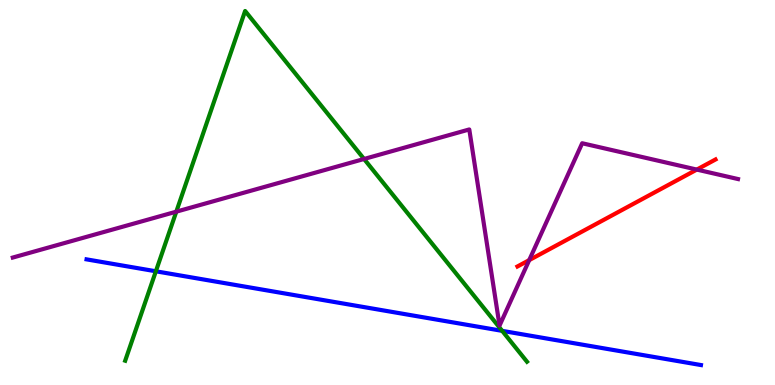[{'lines': ['blue', 'red'], 'intersections': []}, {'lines': ['green', 'red'], 'intersections': []}, {'lines': ['purple', 'red'], 'intersections': [{'x': 6.83, 'y': 3.24}, {'x': 8.99, 'y': 5.6}]}, {'lines': ['blue', 'green'], 'intersections': [{'x': 2.01, 'y': 2.95}, {'x': 6.48, 'y': 1.41}]}, {'lines': ['blue', 'purple'], 'intersections': []}, {'lines': ['green', 'purple'], 'intersections': [{'x': 2.27, 'y': 4.5}, {'x': 4.7, 'y': 5.87}]}]